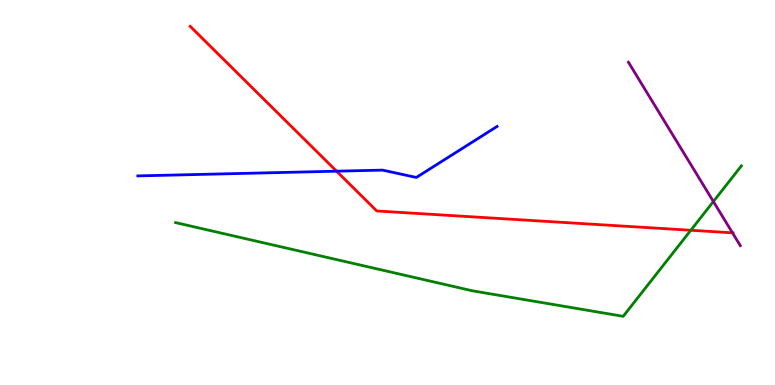[{'lines': ['blue', 'red'], 'intersections': [{'x': 4.34, 'y': 5.55}]}, {'lines': ['green', 'red'], 'intersections': [{'x': 8.91, 'y': 4.02}]}, {'lines': ['purple', 'red'], 'intersections': [{'x': 9.45, 'y': 3.95}]}, {'lines': ['blue', 'green'], 'intersections': []}, {'lines': ['blue', 'purple'], 'intersections': []}, {'lines': ['green', 'purple'], 'intersections': [{'x': 9.2, 'y': 4.77}]}]